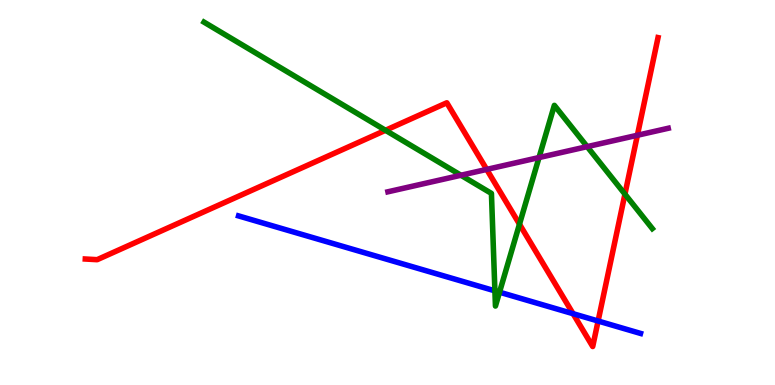[{'lines': ['blue', 'red'], 'intersections': [{'x': 7.39, 'y': 1.85}, {'x': 7.72, 'y': 1.66}]}, {'lines': ['green', 'red'], 'intersections': [{'x': 4.97, 'y': 6.62}, {'x': 6.7, 'y': 4.18}, {'x': 8.06, 'y': 4.96}]}, {'lines': ['purple', 'red'], 'intersections': [{'x': 6.28, 'y': 5.6}, {'x': 8.22, 'y': 6.49}]}, {'lines': ['blue', 'green'], 'intersections': [{'x': 6.39, 'y': 2.45}, {'x': 6.45, 'y': 2.41}]}, {'lines': ['blue', 'purple'], 'intersections': []}, {'lines': ['green', 'purple'], 'intersections': [{'x': 5.95, 'y': 5.45}, {'x': 6.96, 'y': 5.91}, {'x': 7.58, 'y': 6.19}]}]